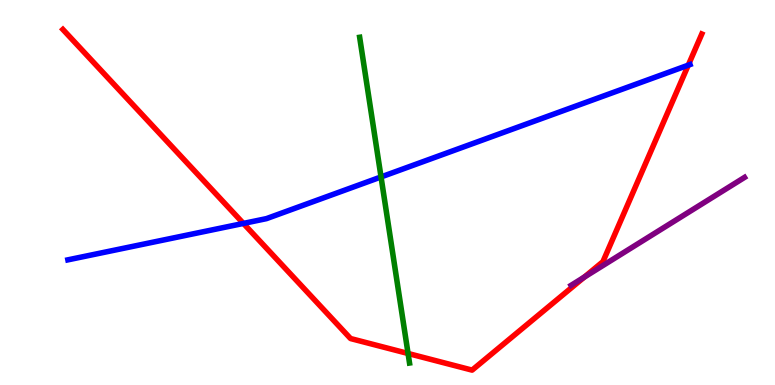[{'lines': ['blue', 'red'], 'intersections': [{'x': 3.14, 'y': 4.2}, {'x': 8.88, 'y': 8.31}]}, {'lines': ['green', 'red'], 'intersections': [{'x': 5.27, 'y': 0.819}]}, {'lines': ['purple', 'red'], 'intersections': [{'x': 7.54, 'y': 2.8}]}, {'lines': ['blue', 'green'], 'intersections': [{'x': 4.92, 'y': 5.4}]}, {'lines': ['blue', 'purple'], 'intersections': []}, {'lines': ['green', 'purple'], 'intersections': []}]